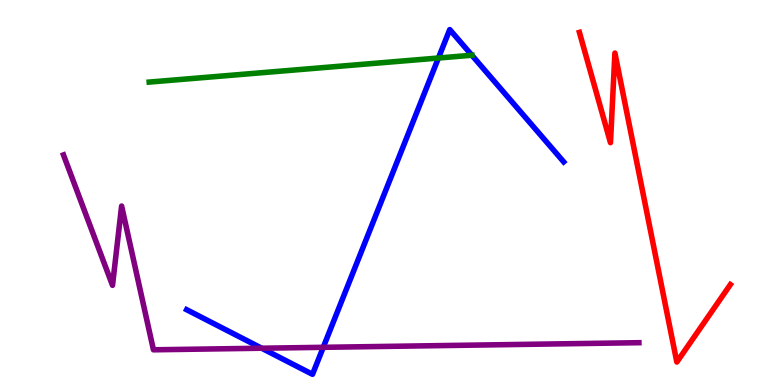[{'lines': ['blue', 'red'], 'intersections': []}, {'lines': ['green', 'red'], 'intersections': []}, {'lines': ['purple', 'red'], 'intersections': []}, {'lines': ['blue', 'green'], 'intersections': [{'x': 5.66, 'y': 8.49}, {'x': 6.09, 'y': 8.57}]}, {'lines': ['blue', 'purple'], 'intersections': [{'x': 3.38, 'y': 0.955}, {'x': 4.17, 'y': 0.979}]}, {'lines': ['green', 'purple'], 'intersections': []}]